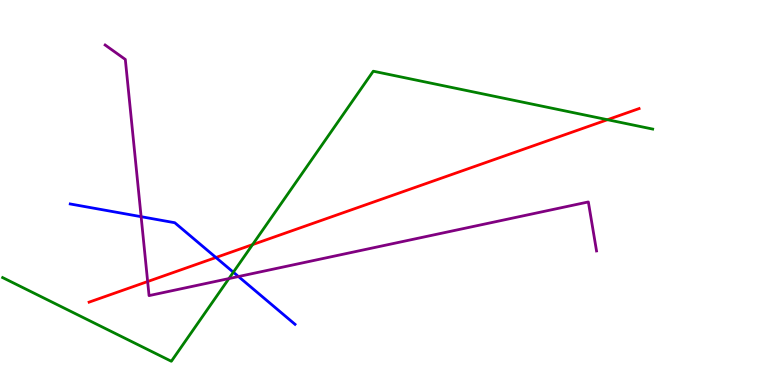[{'lines': ['blue', 'red'], 'intersections': [{'x': 2.79, 'y': 3.31}]}, {'lines': ['green', 'red'], 'intersections': [{'x': 3.26, 'y': 3.65}, {'x': 7.84, 'y': 6.89}]}, {'lines': ['purple', 'red'], 'intersections': [{'x': 1.91, 'y': 2.69}]}, {'lines': ['blue', 'green'], 'intersections': [{'x': 3.01, 'y': 2.93}]}, {'lines': ['blue', 'purple'], 'intersections': [{'x': 1.82, 'y': 4.37}, {'x': 3.08, 'y': 2.82}]}, {'lines': ['green', 'purple'], 'intersections': [{'x': 2.95, 'y': 2.76}]}]